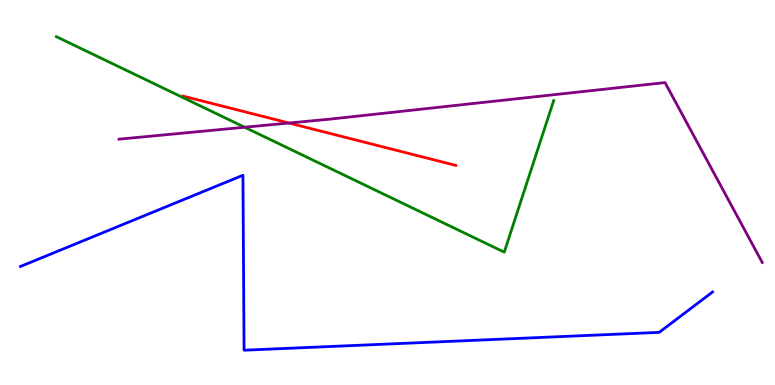[{'lines': ['blue', 'red'], 'intersections': []}, {'lines': ['green', 'red'], 'intersections': []}, {'lines': ['purple', 'red'], 'intersections': [{'x': 3.73, 'y': 6.8}]}, {'lines': ['blue', 'green'], 'intersections': []}, {'lines': ['blue', 'purple'], 'intersections': []}, {'lines': ['green', 'purple'], 'intersections': [{'x': 3.16, 'y': 6.7}]}]